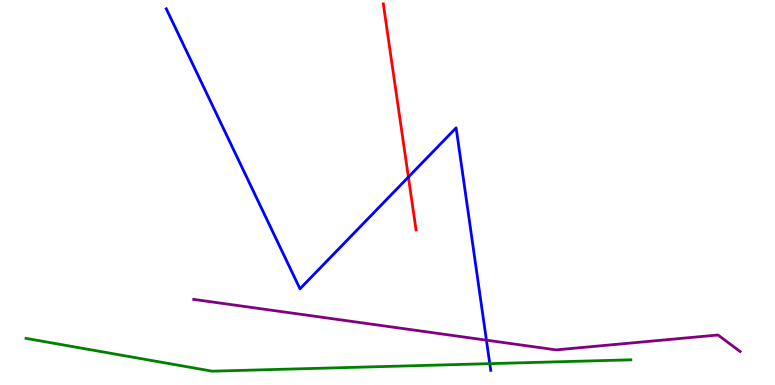[{'lines': ['blue', 'red'], 'intersections': [{'x': 5.27, 'y': 5.4}]}, {'lines': ['green', 'red'], 'intersections': []}, {'lines': ['purple', 'red'], 'intersections': []}, {'lines': ['blue', 'green'], 'intersections': [{'x': 6.32, 'y': 0.555}]}, {'lines': ['blue', 'purple'], 'intersections': [{'x': 6.28, 'y': 1.16}]}, {'lines': ['green', 'purple'], 'intersections': []}]